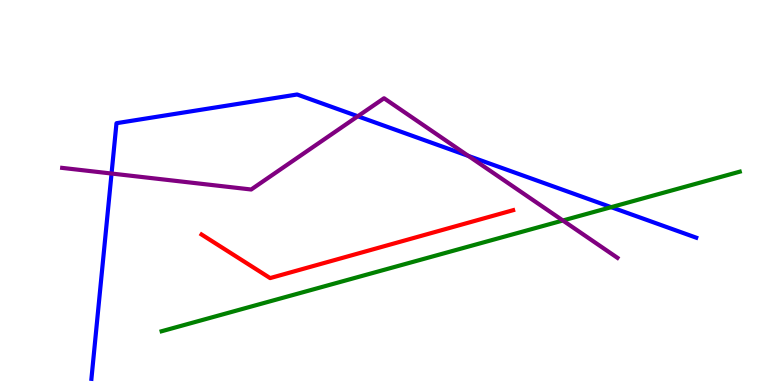[{'lines': ['blue', 'red'], 'intersections': []}, {'lines': ['green', 'red'], 'intersections': []}, {'lines': ['purple', 'red'], 'intersections': []}, {'lines': ['blue', 'green'], 'intersections': [{'x': 7.89, 'y': 4.62}]}, {'lines': ['blue', 'purple'], 'intersections': [{'x': 1.44, 'y': 5.49}, {'x': 4.62, 'y': 6.98}, {'x': 6.04, 'y': 5.95}]}, {'lines': ['green', 'purple'], 'intersections': [{'x': 7.26, 'y': 4.27}]}]